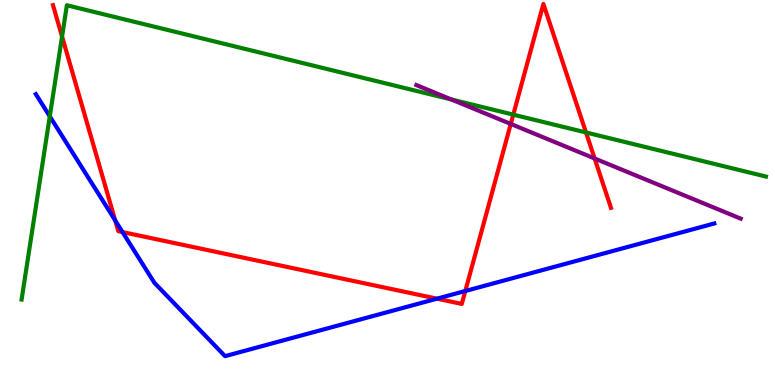[{'lines': ['blue', 'red'], 'intersections': [{'x': 1.49, 'y': 4.27}, {'x': 1.58, 'y': 3.97}, {'x': 5.64, 'y': 2.24}, {'x': 6.0, 'y': 2.44}]}, {'lines': ['green', 'red'], 'intersections': [{'x': 0.801, 'y': 9.05}, {'x': 6.62, 'y': 7.02}, {'x': 7.56, 'y': 6.56}]}, {'lines': ['purple', 'red'], 'intersections': [{'x': 6.59, 'y': 6.78}, {'x': 7.67, 'y': 5.88}]}, {'lines': ['blue', 'green'], 'intersections': [{'x': 0.642, 'y': 6.98}]}, {'lines': ['blue', 'purple'], 'intersections': []}, {'lines': ['green', 'purple'], 'intersections': [{'x': 5.82, 'y': 7.42}]}]